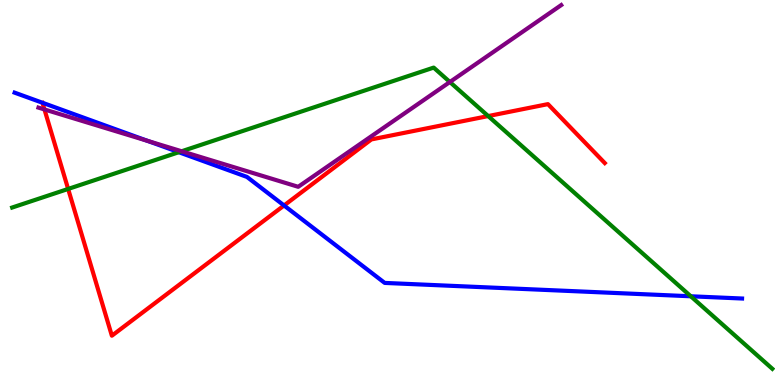[{'lines': ['blue', 'red'], 'intersections': [{'x': 3.67, 'y': 4.66}]}, {'lines': ['green', 'red'], 'intersections': [{'x': 0.879, 'y': 5.09}, {'x': 6.3, 'y': 6.99}]}, {'lines': ['purple', 'red'], 'intersections': [{'x': 0.574, 'y': 7.16}]}, {'lines': ['blue', 'green'], 'intersections': [{'x': 2.31, 'y': 6.05}, {'x': 8.91, 'y': 2.3}]}, {'lines': ['blue', 'purple'], 'intersections': [{'x': 1.91, 'y': 6.34}]}, {'lines': ['green', 'purple'], 'intersections': [{'x': 2.34, 'y': 6.07}, {'x': 5.8, 'y': 7.87}]}]